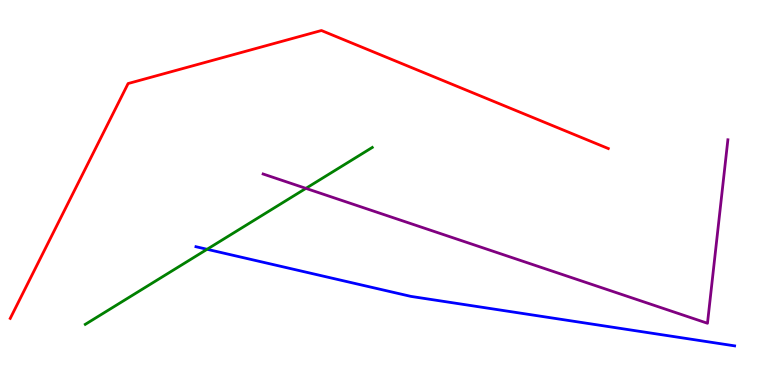[{'lines': ['blue', 'red'], 'intersections': []}, {'lines': ['green', 'red'], 'intersections': []}, {'lines': ['purple', 'red'], 'intersections': []}, {'lines': ['blue', 'green'], 'intersections': [{'x': 2.67, 'y': 3.53}]}, {'lines': ['blue', 'purple'], 'intersections': []}, {'lines': ['green', 'purple'], 'intersections': [{'x': 3.95, 'y': 5.11}]}]